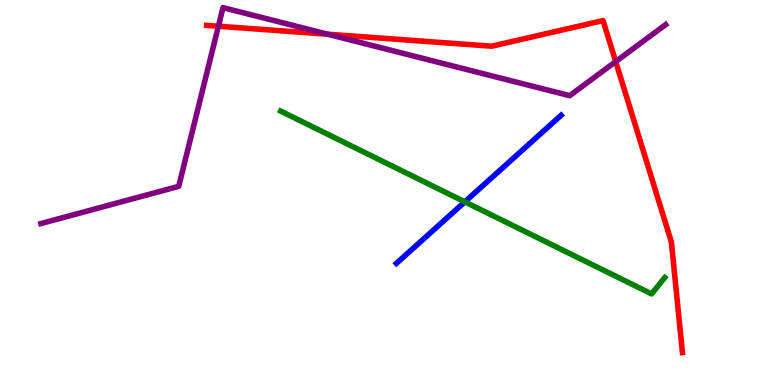[{'lines': ['blue', 'red'], 'intersections': []}, {'lines': ['green', 'red'], 'intersections': []}, {'lines': ['purple', 'red'], 'intersections': [{'x': 2.82, 'y': 9.32}, {'x': 4.23, 'y': 9.11}, {'x': 7.94, 'y': 8.4}]}, {'lines': ['blue', 'green'], 'intersections': [{'x': 6.0, 'y': 4.76}]}, {'lines': ['blue', 'purple'], 'intersections': []}, {'lines': ['green', 'purple'], 'intersections': []}]